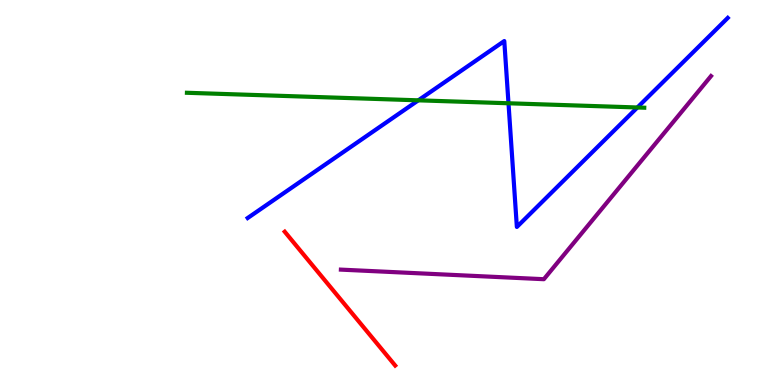[{'lines': ['blue', 'red'], 'intersections': []}, {'lines': ['green', 'red'], 'intersections': []}, {'lines': ['purple', 'red'], 'intersections': []}, {'lines': ['blue', 'green'], 'intersections': [{'x': 5.4, 'y': 7.39}, {'x': 6.56, 'y': 7.32}, {'x': 8.22, 'y': 7.21}]}, {'lines': ['blue', 'purple'], 'intersections': []}, {'lines': ['green', 'purple'], 'intersections': []}]